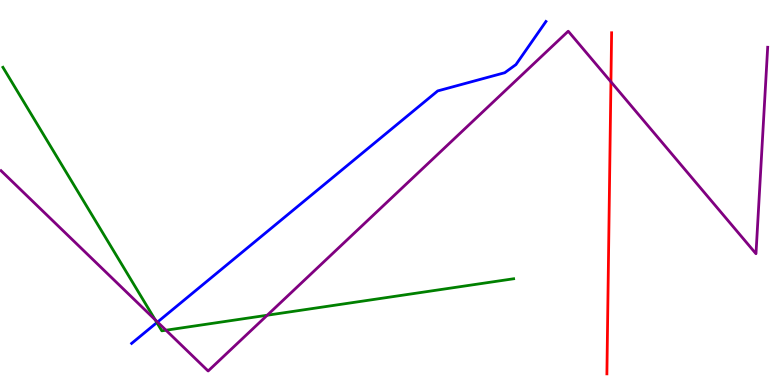[{'lines': ['blue', 'red'], 'intersections': []}, {'lines': ['green', 'red'], 'intersections': []}, {'lines': ['purple', 'red'], 'intersections': [{'x': 7.88, 'y': 7.87}]}, {'lines': ['blue', 'green'], 'intersections': [{'x': 2.02, 'y': 1.62}]}, {'lines': ['blue', 'purple'], 'intersections': [{'x': 2.03, 'y': 1.64}]}, {'lines': ['green', 'purple'], 'intersections': [{'x': 2.0, 'y': 1.69}, {'x': 2.14, 'y': 1.42}, {'x': 3.45, 'y': 1.81}]}]